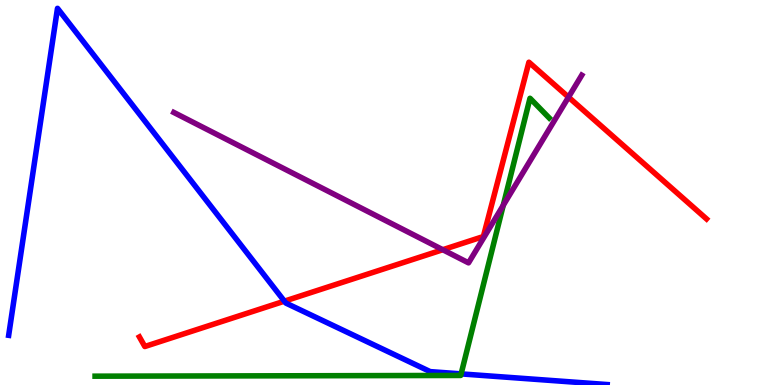[{'lines': ['blue', 'red'], 'intersections': [{'x': 3.67, 'y': 2.18}]}, {'lines': ['green', 'red'], 'intersections': []}, {'lines': ['purple', 'red'], 'intersections': [{'x': 5.71, 'y': 3.51}, {'x': 7.34, 'y': 7.48}]}, {'lines': ['blue', 'green'], 'intersections': [{'x': 5.95, 'y': 0.289}]}, {'lines': ['blue', 'purple'], 'intersections': []}, {'lines': ['green', 'purple'], 'intersections': [{'x': 6.49, 'y': 4.67}]}]